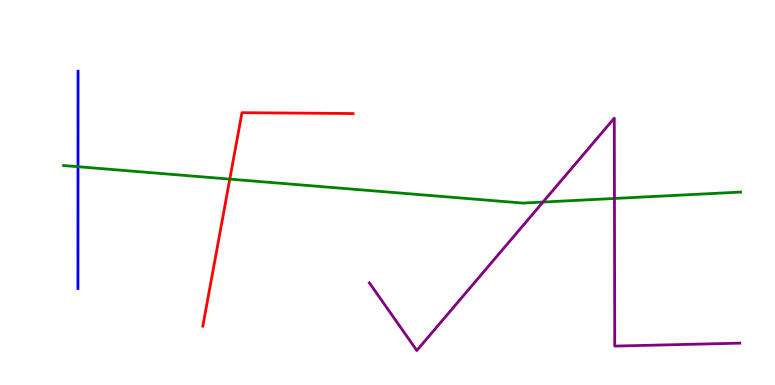[{'lines': ['blue', 'red'], 'intersections': []}, {'lines': ['green', 'red'], 'intersections': [{'x': 2.97, 'y': 5.35}]}, {'lines': ['purple', 'red'], 'intersections': []}, {'lines': ['blue', 'green'], 'intersections': [{'x': 1.01, 'y': 5.67}]}, {'lines': ['blue', 'purple'], 'intersections': []}, {'lines': ['green', 'purple'], 'intersections': [{'x': 7.01, 'y': 4.75}, {'x': 7.93, 'y': 4.85}]}]